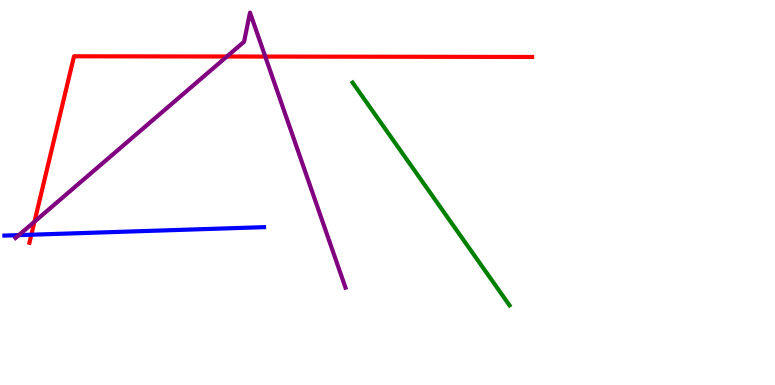[{'lines': ['blue', 'red'], 'intersections': [{'x': 0.405, 'y': 3.9}]}, {'lines': ['green', 'red'], 'intersections': []}, {'lines': ['purple', 'red'], 'intersections': [{'x': 0.445, 'y': 4.24}, {'x': 2.93, 'y': 8.53}, {'x': 3.42, 'y': 8.53}]}, {'lines': ['blue', 'green'], 'intersections': []}, {'lines': ['blue', 'purple'], 'intersections': [{'x': 0.243, 'y': 3.89}]}, {'lines': ['green', 'purple'], 'intersections': []}]